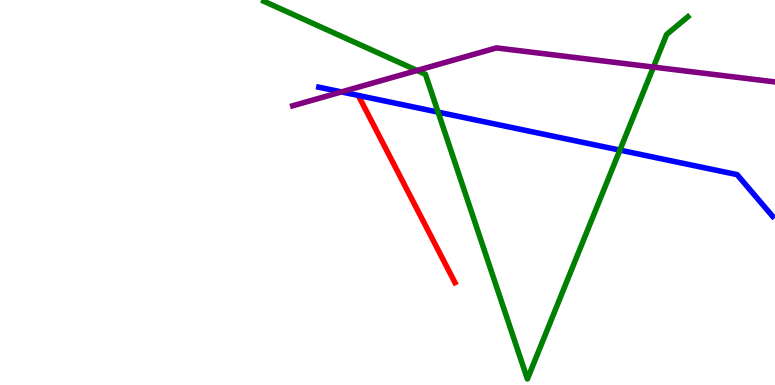[{'lines': ['blue', 'red'], 'intersections': []}, {'lines': ['green', 'red'], 'intersections': []}, {'lines': ['purple', 'red'], 'intersections': []}, {'lines': ['blue', 'green'], 'intersections': [{'x': 5.65, 'y': 7.09}, {'x': 8.0, 'y': 6.1}]}, {'lines': ['blue', 'purple'], 'intersections': [{'x': 4.41, 'y': 7.61}]}, {'lines': ['green', 'purple'], 'intersections': [{'x': 5.38, 'y': 8.17}, {'x': 8.43, 'y': 8.26}]}]